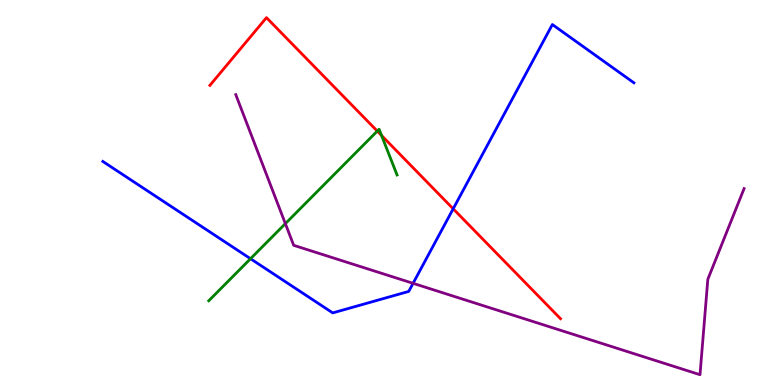[{'lines': ['blue', 'red'], 'intersections': [{'x': 5.85, 'y': 4.58}]}, {'lines': ['green', 'red'], 'intersections': [{'x': 4.87, 'y': 6.6}, {'x': 4.92, 'y': 6.48}]}, {'lines': ['purple', 'red'], 'intersections': []}, {'lines': ['blue', 'green'], 'intersections': [{'x': 3.23, 'y': 3.28}]}, {'lines': ['blue', 'purple'], 'intersections': [{'x': 5.33, 'y': 2.64}]}, {'lines': ['green', 'purple'], 'intersections': [{'x': 3.68, 'y': 4.19}]}]